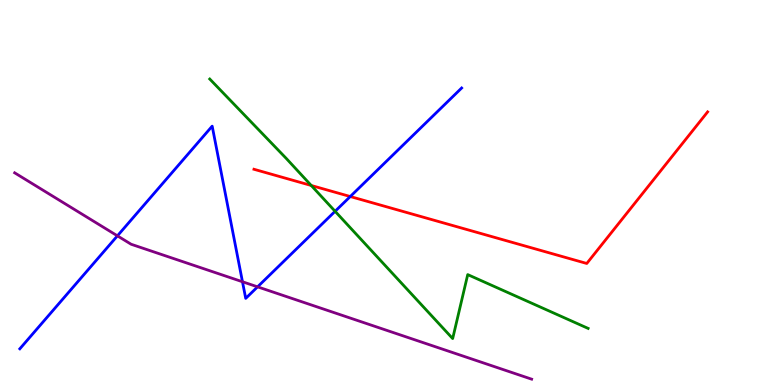[{'lines': ['blue', 'red'], 'intersections': [{'x': 4.52, 'y': 4.9}]}, {'lines': ['green', 'red'], 'intersections': [{'x': 4.02, 'y': 5.18}]}, {'lines': ['purple', 'red'], 'intersections': []}, {'lines': ['blue', 'green'], 'intersections': [{'x': 4.32, 'y': 4.51}]}, {'lines': ['blue', 'purple'], 'intersections': [{'x': 1.52, 'y': 3.87}, {'x': 3.13, 'y': 2.68}, {'x': 3.32, 'y': 2.55}]}, {'lines': ['green', 'purple'], 'intersections': []}]